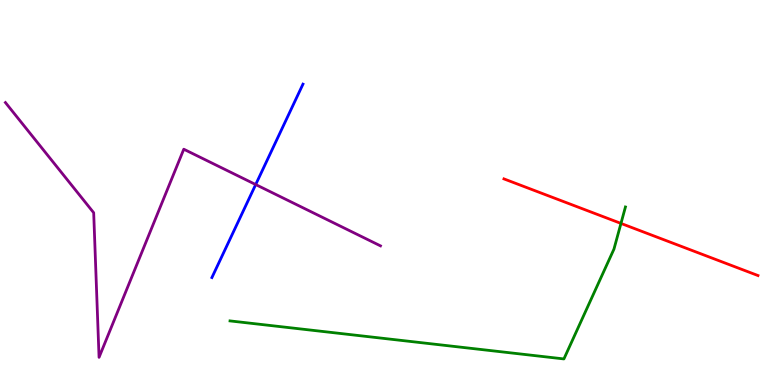[{'lines': ['blue', 'red'], 'intersections': []}, {'lines': ['green', 'red'], 'intersections': [{'x': 8.01, 'y': 4.2}]}, {'lines': ['purple', 'red'], 'intersections': []}, {'lines': ['blue', 'green'], 'intersections': []}, {'lines': ['blue', 'purple'], 'intersections': [{'x': 3.3, 'y': 5.21}]}, {'lines': ['green', 'purple'], 'intersections': []}]